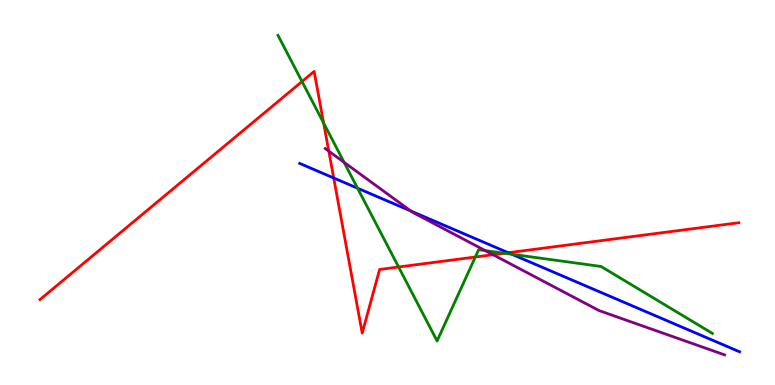[{'lines': ['blue', 'red'], 'intersections': [{'x': 4.31, 'y': 5.38}, {'x': 6.56, 'y': 3.44}]}, {'lines': ['green', 'red'], 'intersections': [{'x': 3.9, 'y': 7.88}, {'x': 4.18, 'y': 6.8}, {'x': 5.14, 'y': 3.07}, {'x': 6.13, 'y': 3.32}, {'x': 6.51, 'y': 3.42}]}, {'lines': ['purple', 'red'], 'intersections': [{'x': 4.24, 'y': 6.07}, {'x': 6.36, 'y': 3.38}]}, {'lines': ['blue', 'green'], 'intersections': [{'x': 4.61, 'y': 5.11}, {'x': 6.6, 'y': 3.4}]}, {'lines': ['blue', 'purple'], 'intersections': [{'x': 5.3, 'y': 4.52}]}, {'lines': ['green', 'purple'], 'intersections': [{'x': 4.44, 'y': 5.78}, {'x': 6.26, 'y': 3.49}]}]